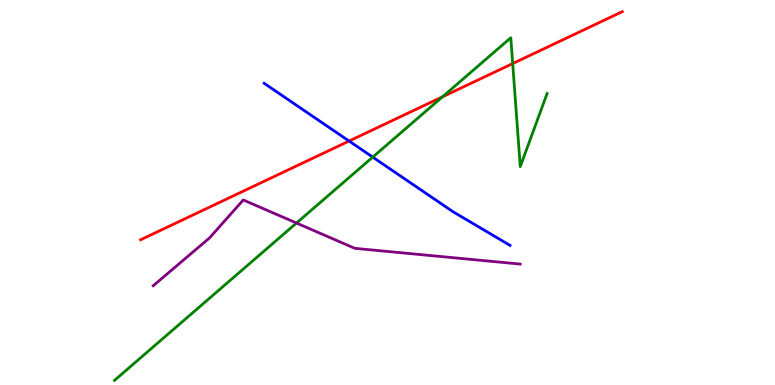[{'lines': ['blue', 'red'], 'intersections': [{'x': 4.5, 'y': 6.34}]}, {'lines': ['green', 'red'], 'intersections': [{'x': 5.71, 'y': 7.49}, {'x': 6.62, 'y': 8.35}]}, {'lines': ['purple', 'red'], 'intersections': []}, {'lines': ['blue', 'green'], 'intersections': [{'x': 4.81, 'y': 5.92}]}, {'lines': ['blue', 'purple'], 'intersections': []}, {'lines': ['green', 'purple'], 'intersections': [{'x': 3.83, 'y': 4.21}]}]